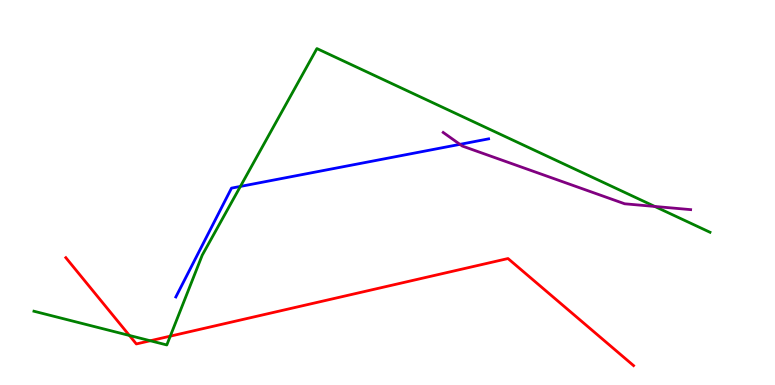[{'lines': ['blue', 'red'], 'intersections': []}, {'lines': ['green', 'red'], 'intersections': [{'x': 1.67, 'y': 1.29}, {'x': 1.94, 'y': 1.15}, {'x': 2.2, 'y': 1.27}]}, {'lines': ['purple', 'red'], 'intersections': []}, {'lines': ['blue', 'green'], 'intersections': [{'x': 3.1, 'y': 5.16}]}, {'lines': ['blue', 'purple'], 'intersections': [{'x': 5.93, 'y': 6.25}]}, {'lines': ['green', 'purple'], 'intersections': [{'x': 8.45, 'y': 4.64}]}]